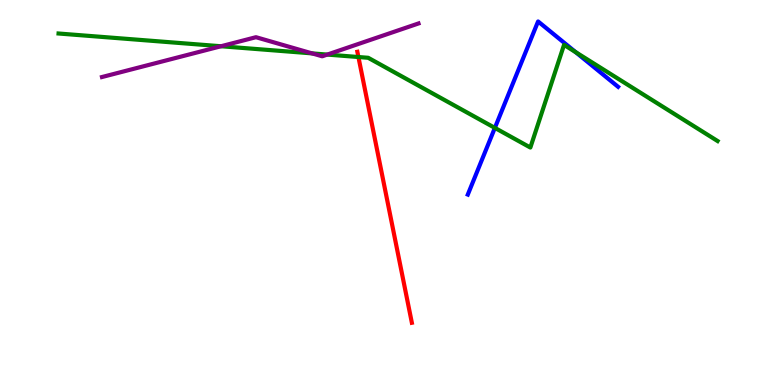[{'lines': ['blue', 'red'], 'intersections': []}, {'lines': ['green', 'red'], 'intersections': [{'x': 4.62, 'y': 8.52}]}, {'lines': ['purple', 'red'], 'intersections': []}, {'lines': ['blue', 'green'], 'intersections': [{'x': 6.39, 'y': 6.68}, {'x': 7.43, 'y': 8.65}]}, {'lines': ['blue', 'purple'], 'intersections': []}, {'lines': ['green', 'purple'], 'intersections': [{'x': 2.85, 'y': 8.8}, {'x': 4.03, 'y': 8.61}, {'x': 4.22, 'y': 8.58}]}]